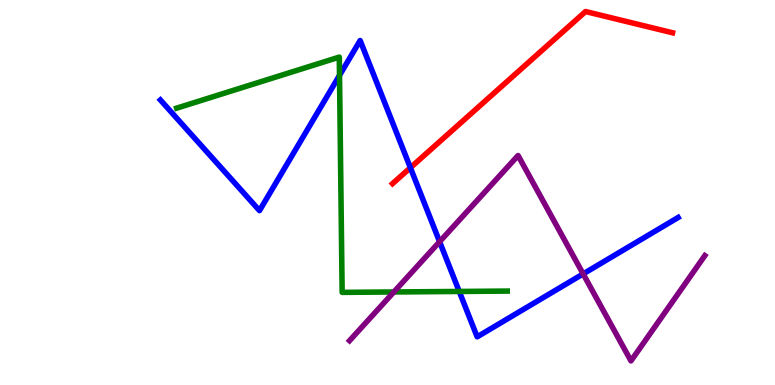[{'lines': ['blue', 'red'], 'intersections': [{'x': 5.3, 'y': 5.64}]}, {'lines': ['green', 'red'], 'intersections': []}, {'lines': ['purple', 'red'], 'intersections': []}, {'lines': ['blue', 'green'], 'intersections': [{'x': 4.38, 'y': 8.04}, {'x': 5.93, 'y': 2.43}]}, {'lines': ['blue', 'purple'], 'intersections': [{'x': 5.67, 'y': 3.72}, {'x': 7.52, 'y': 2.89}]}, {'lines': ['green', 'purple'], 'intersections': [{'x': 5.08, 'y': 2.42}]}]